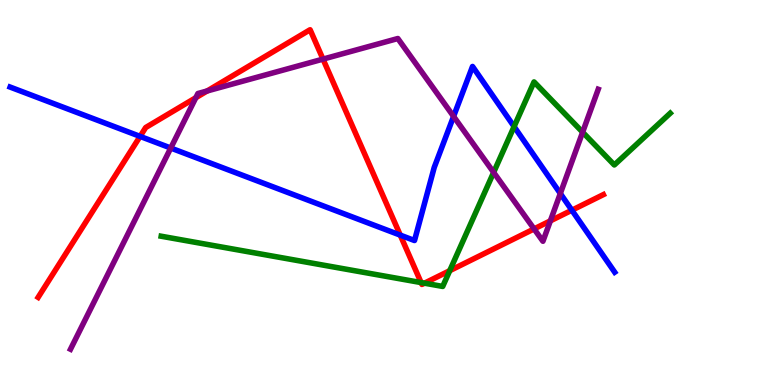[{'lines': ['blue', 'red'], 'intersections': [{'x': 1.81, 'y': 6.46}, {'x': 5.16, 'y': 3.89}, {'x': 7.38, 'y': 4.54}]}, {'lines': ['green', 'red'], 'intersections': [{'x': 5.43, 'y': 2.66}, {'x': 5.48, 'y': 2.64}, {'x': 5.8, 'y': 2.97}]}, {'lines': ['purple', 'red'], 'intersections': [{'x': 2.53, 'y': 7.46}, {'x': 2.67, 'y': 7.64}, {'x': 4.17, 'y': 8.46}, {'x': 6.89, 'y': 4.05}, {'x': 7.1, 'y': 4.26}]}, {'lines': ['blue', 'green'], 'intersections': [{'x': 6.63, 'y': 6.71}]}, {'lines': ['blue', 'purple'], 'intersections': [{'x': 2.2, 'y': 6.16}, {'x': 5.85, 'y': 6.98}, {'x': 7.23, 'y': 4.97}]}, {'lines': ['green', 'purple'], 'intersections': [{'x': 6.37, 'y': 5.52}, {'x': 7.52, 'y': 6.57}]}]